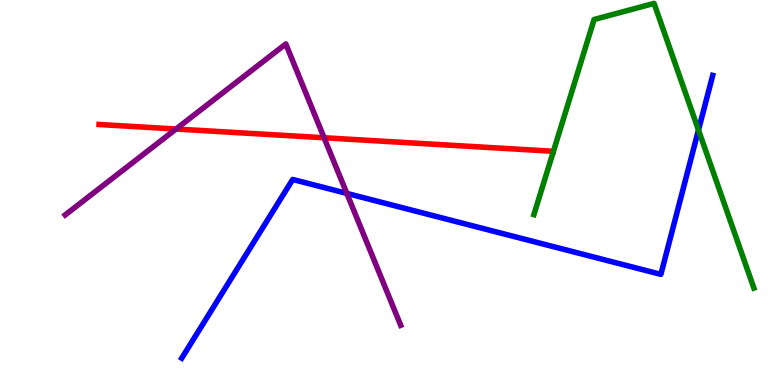[{'lines': ['blue', 'red'], 'intersections': []}, {'lines': ['green', 'red'], 'intersections': []}, {'lines': ['purple', 'red'], 'intersections': [{'x': 2.27, 'y': 6.65}, {'x': 4.18, 'y': 6.42}]}, {'lines': ['blue', 'green'], 'intersections': [{'x': 9.01, 'y': 6.62}]}, {'lines': ['blue', 'purple'], 'intersections': [{'x': 4.48, 'y': 4.98}]}, {'lines': ['green', 'purple'], 'intersections': []}]